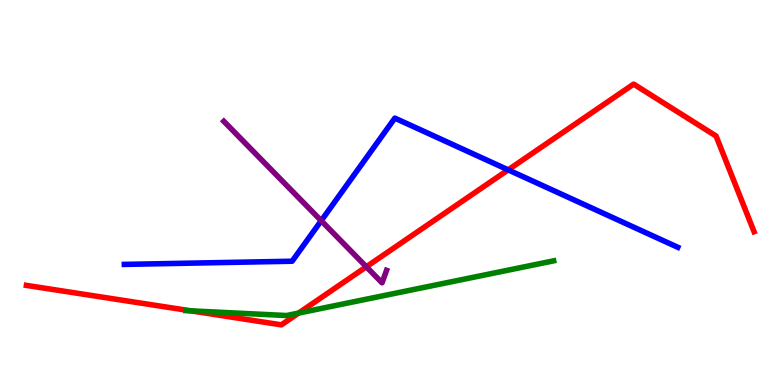[{'lines': ['blue', 'red'], 'intersections': [{'x': 6.56, 'y': 5.59}]}, {'lines': ['green', 'red'], 'intersections': [{'x': 2.46, 'y': 1.93}, {'x': 3.85, 'y': 1.87}]}, {'lines': ['purple', 'red'], 'intersections': [{'x': 4.73, 'y': 3.07}]}, {'lines': ['blue', 'green'], 'intersections': []}, {'lines': ['blue', 'purple'], 'intersections': [{'x': 4.14, 'y': 4.27}]}, {'lines': ['green', 'purple'], 'intersections': []}]